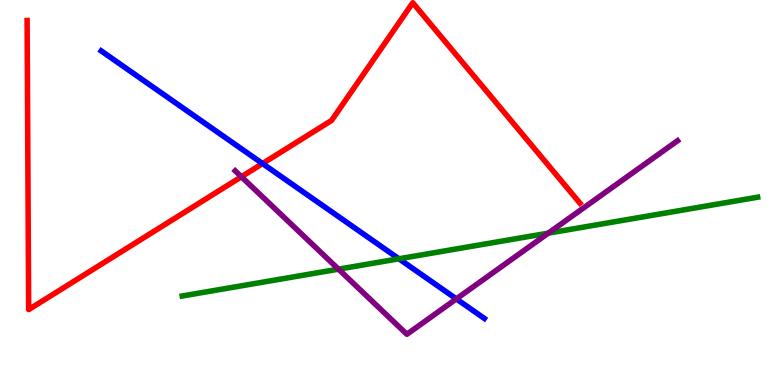[{'lines': ['blue', 'red'], 'intersections': [{'x': 3.39, 'y': 5.75}]}, {'lines': ['green', 'red'], 'intersections': []}, {'lines': ['purple', 'red'], 'intersections': [{'x': 3.11, 'y': 5.41}]}, {'lines': ['blue', 'green'], 'intersections': [{'x': 5.15, 'y': 3.28}]}, {'lines': ['blue', 'purple'], 'intersections': [{'x': 5.89, 'y': 2.24}]}, {'lines': ['green', 'purple'], 'intersections': [{'x': 4.37, 'y': 3.01}, {'x': 7.07, 'y': 3.94}]}]